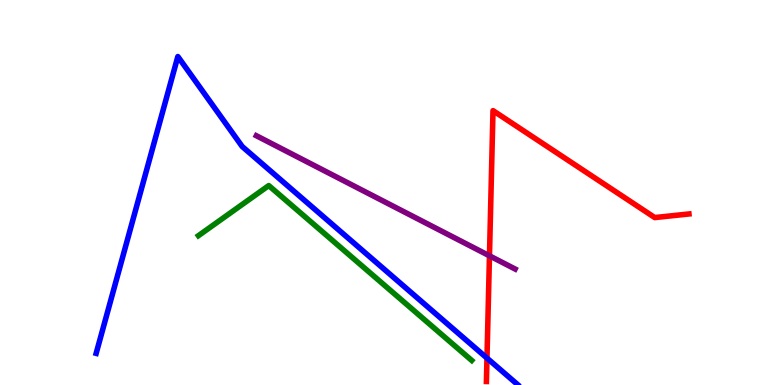[{'lines': ['blue', 'red'], 'intersections': [{'x': 6.28, 'y': 0.699}]}, {'lines': ['green', 'red'], 'intersections': []}, {'lines': ['purple', 'red'], 'intersections': [{'x': 6.32, 'y': 3.36}]}, {'lines': ['blue', 'green'], 'intersections': []}, {'lines': ['blue', 'purple'], 'intersections': []}, {'lines': ['green', 'purple'], 'intersections': []}]